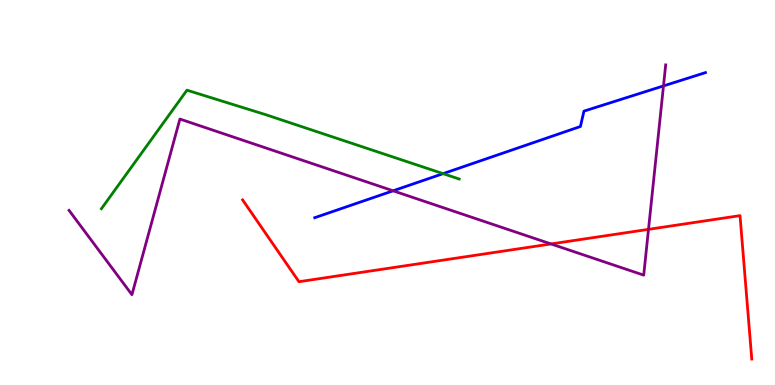[{'lines': ['blue', 'red'], 'intersections': []}, {'lines': ['green', 'red'], 'intersections': []}, {'lines': ['purple', 'red'], 'intersections': [{'x': 7.11, 'y': 3.66}, {'x': 8.37, 'y': 4.04}]}, {'lines': ['blue', 'green'], 'intersections': [{'x': 5.72, 'y': 5.49}]}, {'lines': ['blue', 'purple'], 'intersections': [{'x': 5.07, 'y': 5.04}, {'x': 8.56, 'y': 7.77}]}, {'lines': ['green', 'purple'], 'intersections': []}]